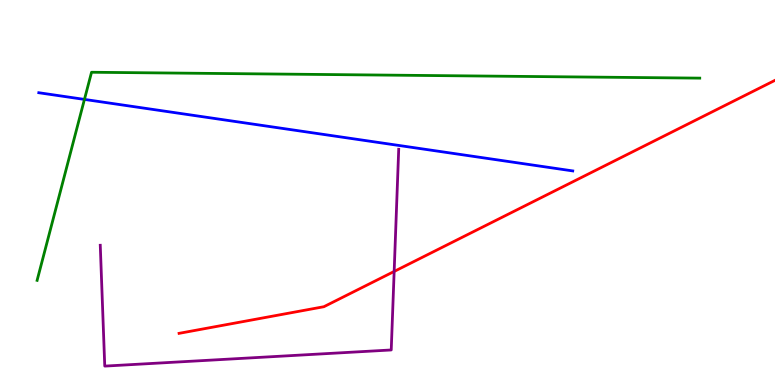[{'lines': ['blue', 'red'], 'intersections': []}, {'lines': ['green', 'red'], 'intersections': []}, {'lines': ['purple', 'red'], 'intersections': [{'x': 5.09, 'y': 2.95}]}, {'lines': ['blue', 'green'], 'intersections': [{'x': 1.09, 'y': 7.42}]}, {'lines': ['blue', 'purple'], 'intersections': []}, {'lines': ['green', 'purple'], 'intersections': []}]